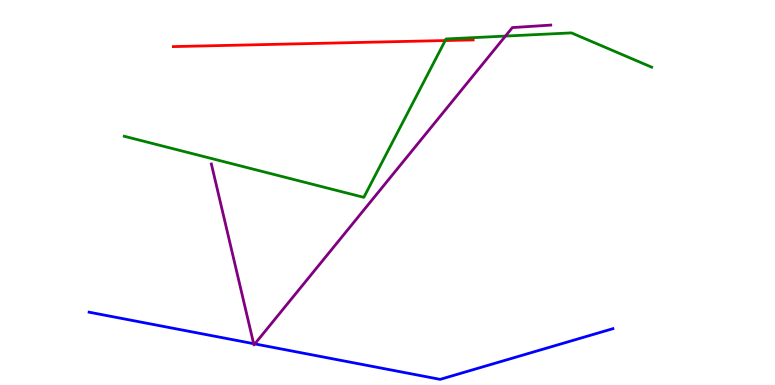[{'lines': ['blue', 'red'], 'intersections': []}, {'lines': ['green', 'red'], 'intersections': [{'x': 5.74, 'y': 8.95}]}, {'lines': ['purple', 'red'], 'intersections': []}, {'lines': ['blue', 'green'], 'intersections': []}, {'lines': ['blue', 'purple'], 'intersections': [{'x': 3.27, 'y': 1.07}, {'x': 3.29, 'y': 1.07}]}, {'lines': ['green', 'purple'], 'intersections': [{'x': 6.52, 'y': 9.06}]}]